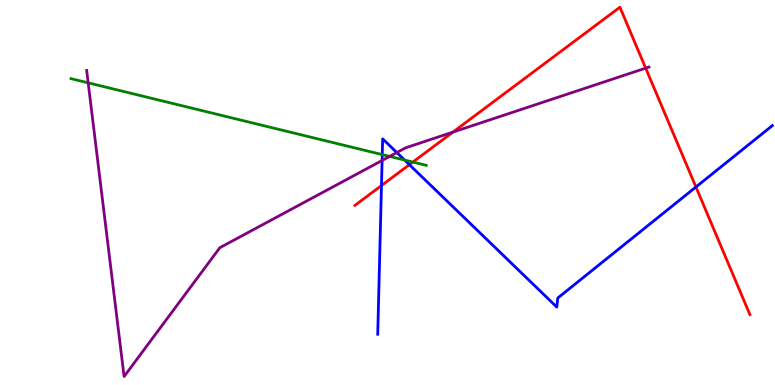[{'lines': ['blue', 'red'], 'intersections': [{'x': 4.92, 'y': 5.18}, {'x': 5.28, 'y': 5.72}, {'x': 8.98, 'y': 5.14}]}, {'lines': ['green', 'red'], 'intersections': [{'x': 5.33, 'y': 5.79}]}, {'lines': ['purple', 'red'], 'intersections': [{'x': 5.84, 'y': 6.57}, {'x': 8.33, 'y': 8.23}]}, {'lines': ['blue', 'green'], 'intersections': [{'x': 4.93, 'y': 5.98}, {'x': 5.22, 'y': 5.84}]}, {'lines': ['blue', 'purple'], 'intersections': [{'x': 4.93, 'y': 5.83}, {'x': 5.12, 'y': 6.04}]}, {'lines': ['green', 'purple'], 'intersections': [{'x': 1.14, 'y': 7.85}, {'x': 5.03, 'y': 5.94}]}]